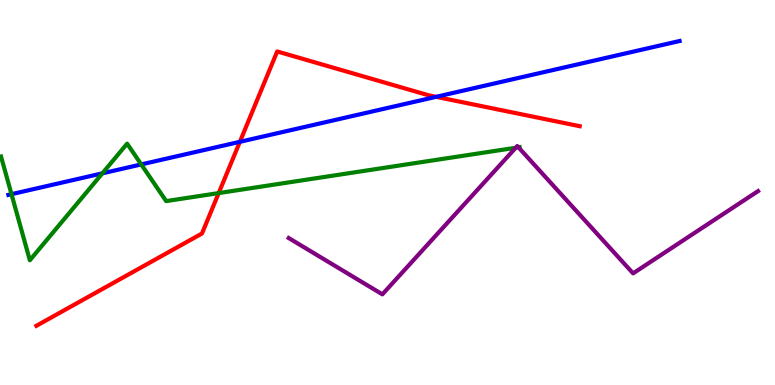[{'lines': ['blue', 'red'], 'intersections': [{'x': 3.1, 'y': 6.32}, {'x': 5.63, 'y': 7.48}]}, {'lines': ['green', 'red'], 'intersections': [{'x': 2.82, 'y': 4.98}]}, {'lines': ['purple', 'red'], 'intersections': []}, {'lines': ['blue', 'green'], 'intersections': [{'x': 0.148, 'y': 4.96}, {'x': 1.32, 'y': 5.5}, {'x': 1.82, 'y': 5.73}]}, {'lines': ['blue', 'purple'], 'intersections': []}, {'lines': ['green', 'purple'], 'intersections': [{'x': 6.65, 'y': 6.16}, {'x': 6.69, 'y': 6.17}]}]